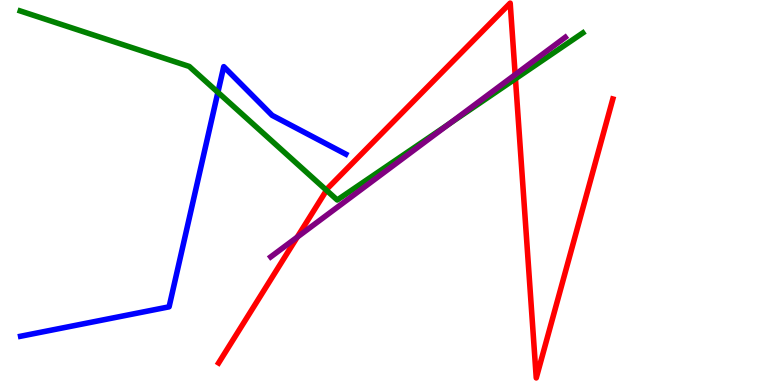[{'lines': ['blue', 'red'], 'intersections': []}, {'lines': ['green', 'red'], 'intersections': [{'x': 4.21, 'y': 5.06}, {'x': 6.65, 'y': 7.95}]}, {'lines': ['purple', 'red'], 'intersections': [{'x': 3.84, 'y': 3.84}, {'x': 6.65, 'y': 8.06}]}, {'lines': ['blue', 'green'], 'intersections': [{'x': 2.81, 'y': 7.6}]}, {'lines': ['blue', 'purple'], 'intersections': []}, {'lines': ['green', 'purple'], 'intersections': [{'x': 5.8, 'y': 6.78}]}]